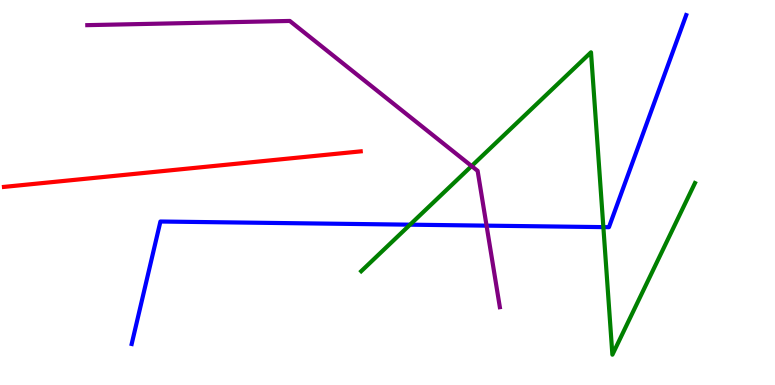[{'lines': ['blue', 'red'], 'intersections': []}, {'lines': ['green', 'red'], 'intersections': []}, {'lines': ['purple', 'red'], 'intersections': []}, {'lines': ['blue', 'green'], 'intersections': [{'x': 5.29, 'y': 4.16}, {'x': 7.79, 'y': 4.1}]}, {'lines': ['blue', 'purple'], 'intersections': [{'x': 6.28, 'y': 4.14}]}, {'lines': ['green', 'purple'], 'intersections': [{'x': 6.09, 'y': 5.69}]}]